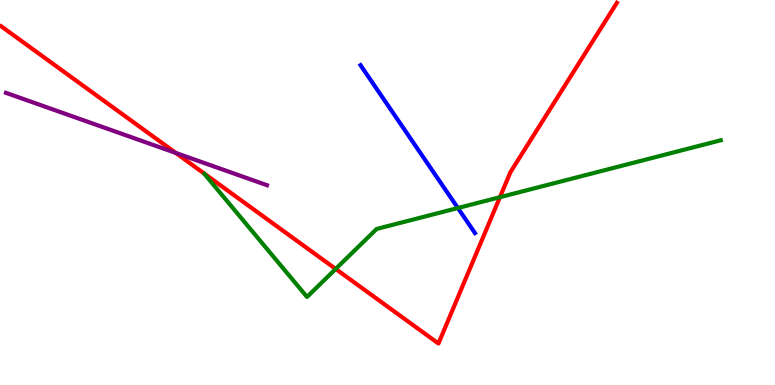[{'lines': ['blue', 'red'], 'intersections': []}, {'lines': ['green', 'red'], 'intersections': [{'x': 4.33, 'y': 3.01}, {'x': 6.45, 'y': 4.88}]}, {'lines': ['purple', 'red'], 'intersections': [{'x': 2.27, 'y': 6.03}]}, {'lines': ['blue', 'green'], 'intersections': [{'x': 5.91, 'y': 4.6}]}, {'lines': ['blue', 'purple'], 'intersections': []}, {'lines': ['green', 'purple'], 'intersections': []}]